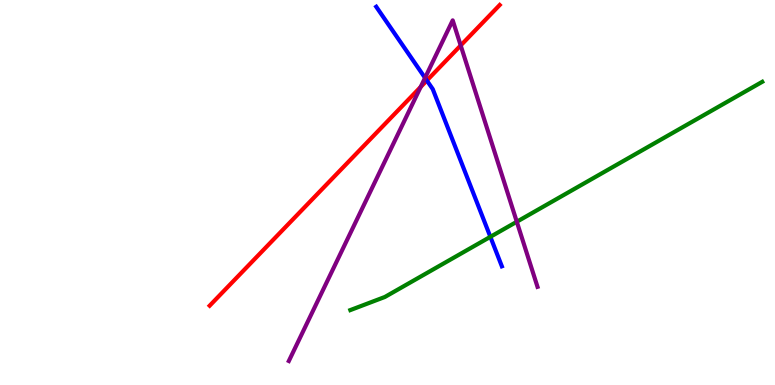[{'lines': ['blue', 'red'], 'intersections': [{'x': 5.51, 'y': 7.91}]}, {'lines': ['green', 'red'], 'intersections': []}, {'lines': ['purple', 'red'], 'intersections': [{'x': 5.43, 'y': 7.74}, {'x': 5.94, 'y': 8.82}]}, {'lines': ['blue', 'green'], 'intersections': [{'x': 6.33, 'y': 3.85}]}, {'lines': ['blue', 'purple'], 'intersections': [{'x': 5.48, 'y': 7.98}]}, {'lines': ['green', 'purple'], 'intersections': [{'x': 6.67, 'y': 4.24}]}]